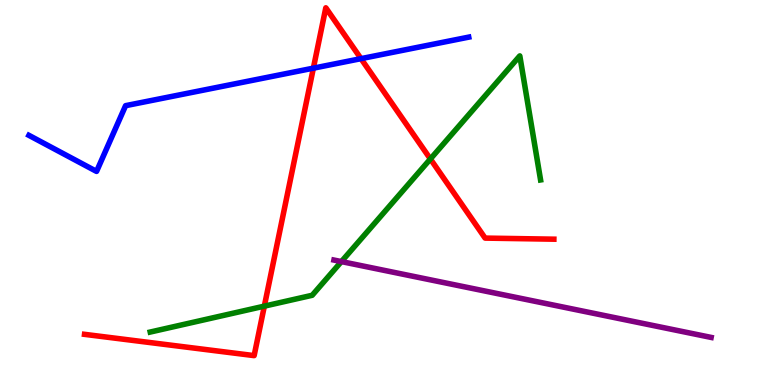[{'lines': ['blue', 'red'], 'intersections': [{'x': 4.04, 'y': 8.23}, {'x': 4.66, 'y': 8.48}]}, {'lines': ['green', 'red'], 'intersections': [{'x': 3.41, 'y': 2.05}, {'x': 5.55, 'y': 5.87}]}, {'lines': ['purple', 'red'], 'intersections': []}, {'lines': ['blue', 'green'], 'intersections': []}, {'lines': ['blue', 'purple'], 'intersections': []}, {'lines': ['green', 'purple'], 'intersections': [{'x': 4.41, 'y': 3.21}]}]